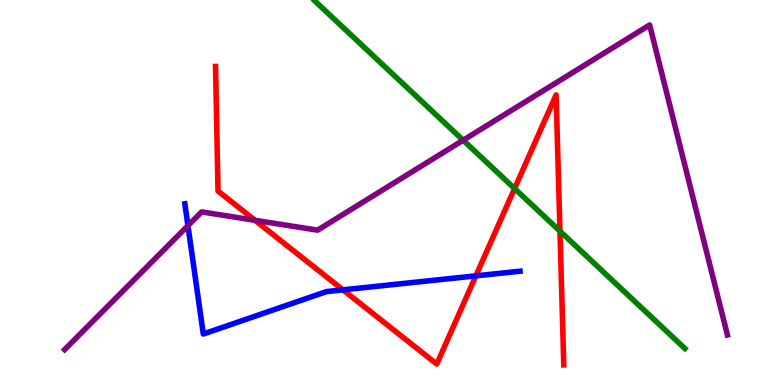[{'lines': ['blue', 'red'], 'intersections': [{'x': 4.43, 'y': 2.47}, {'x': 6.14, 'y': 2.83}]}, {'lines': ['green', 'red'], 'intersections': [{'x': 6.64, 'y': 5.1}, {'x': 7.23, 'y': 4.0}]}, {'lines': ['purple', 'red'], 'intersections': [{'x': 3.29, 'y': 4.28}]}, {'lines': ['blue', 'green'], 'intersections': []}, {'lines': ['blue', 'purple'], 'intersections': [{'x': 2.43, 'y': 4.14}]}, {'lines': ['green', 'purple'], 'intersections': [{'x': 5.98, 'y': 6.36}]}]